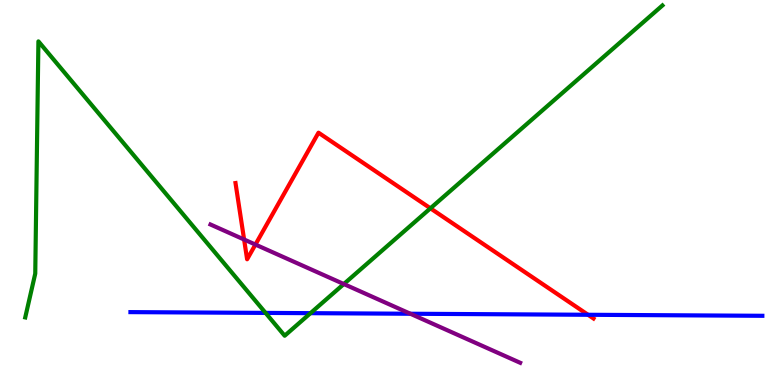[{'lines': ['blue', 'red'], 'intersections': [{'x': 7.59, 'y': 1.82}]}, {'lines': ['green', 'red'], 'intersections': [{'x': 5.55, 'y': 4.59}]}, {'lines': ['purple', 'red'], 'intersections': [{'x': 3.15, 'y': 3.78}, {'x': 3.3, 'y': 3.65}]}, {'lines': ['blue', 'green'], 'intersections': [{'x': 3.43, 'y': 1.87}, {'x': 4.01, 'y': 1.87}]}, {'lines': ['blue', 'purple'], 'intersections': [{'x': 5.3, 'y': 1.85}]}, {'lines': ['green', 'purple'], 'intersections': [{'x': 4.44, 'y': 2.62}]}]